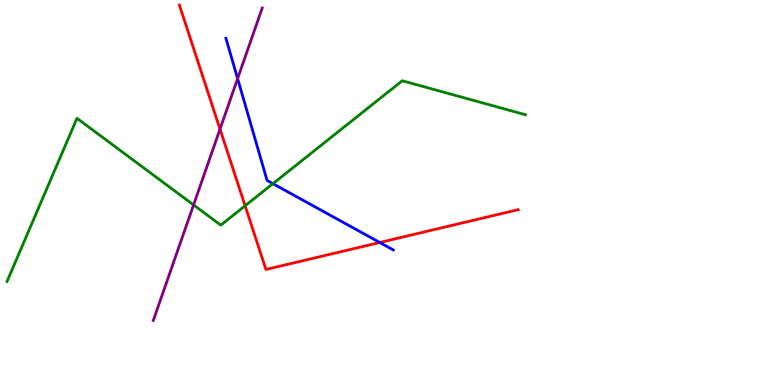[{'lines': ['blue', 'red'], 'intersections': [{'x': 4.9, 'y': 3.7}]}, {'lines': ['green', 'red'], 'intersections': [{'x': 3.16, 'y': 4.65}]}, {'lines': ['purple', 'red'], 'intersections': [{'x': 2.84, 'y': 6.65}]}, {'lines': ['blue', 'green'], 'intersections': [{'x': 3.52, 'y': 5.23}]}, {'lines': ['blue', 'purple'], 'intersections': [{'x': 3.07, 'y': 7.96}]}, {'lines': ['green', 'purple'], 'intersections': [{'x': 2.5, 'y': 4.68}]}]